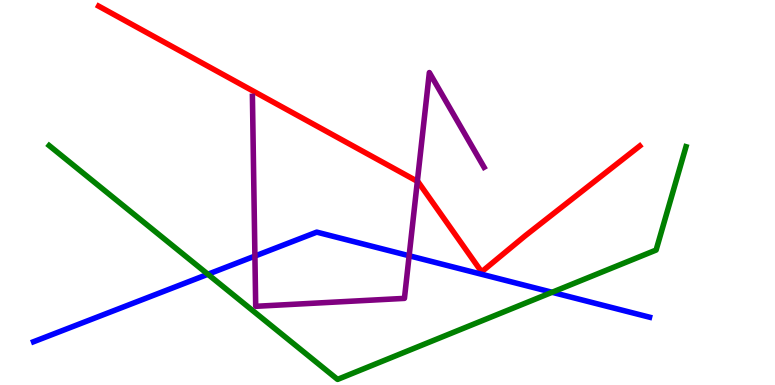[{'lines': ['blue', 'red'], 'intersections': []}, {'lines': ['green', 'red'], 'intersections': []}, {'lines': ['purple', 'red'], 'intersections': [{'x': 5.39, 'y': 5.29}]}, {'lines': ['blue', 'green'], 'intersections': [{'x': 2.68, 'y': 2.88}, {'x': 7.12, 'y': 2.41}]}, {'lines': ['blue', 'purple'], 'intersections': [{'x': 3.29, 'y': 3.35}, {'x': 5.28, 'y': 3.36}]}, {'lines': ['green', 'purple'], 'intersections': []}]